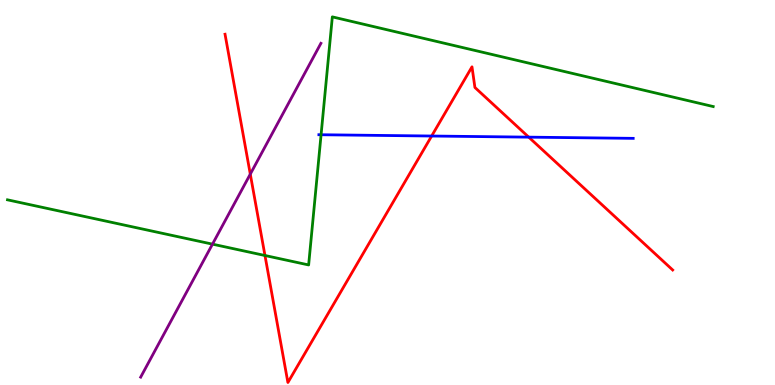[{'lines': ['blue', 'red'], 'intersections': [{'x': 5.57, 'y': 6.47}, {'x': 6.82, 'y': 6.44}]}, {'lines': ['green', 'red'], 'intersections': [{'x': 3.42, 'y': 3.36}]}, {'lines': ['purple', 'red'], 'intersections': [{'x': 3.23, 'y': 5.48}]}, {'lines': ['blue', 'green'], 'intersections': [{'x': 4.14, 'y': 6.5}]}, {'lines': ['blue', 'purple'], 'intersections': []}, {'lines': ['green', 'purple'], 'intersections': [{'x': 2.74, 'y': 3.66}]}]